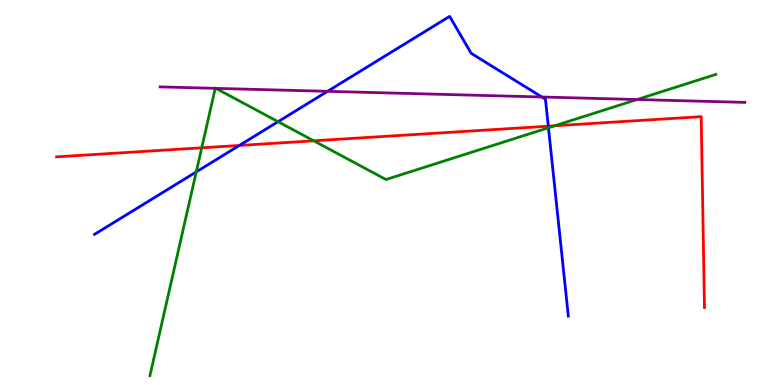[{'lines': ['blue', 'red'], 'intersections': [{'x': 3.09, 'y': 6.22}, {'x': 7.07, 'y': 6.72}]}, {'lines': ['green', 'red'], 'intersections': [{'x': 2.6, 'y': 6.16}, {'x': 4.05, 'y': 6.34}, {'x': 7.16, 'y': 6.73}]}, {'lines': ['purple', 'red'], 'intersections': []}, {'lines': ['blue', 'green'], 'intersections': [{'x': 2.53, 'y': 5.53}, {'x': 3.59, 'y': 6.84}, {'x': 7.08, 'y': 6.68}]}, {'lines': ['blue', 'purple'], 'intersections': [{'x': 4.23, 'y': 7.63}, {'x': 6.99, 'y': 7.48}]}, {'lines': ['green', 'purple'], 'intersections': [{'x': 2.78, 'y': 7.71}, {'x': 2.79, 'y': 7.7}, {'x': 8.22, 'y': 7.41}]}]